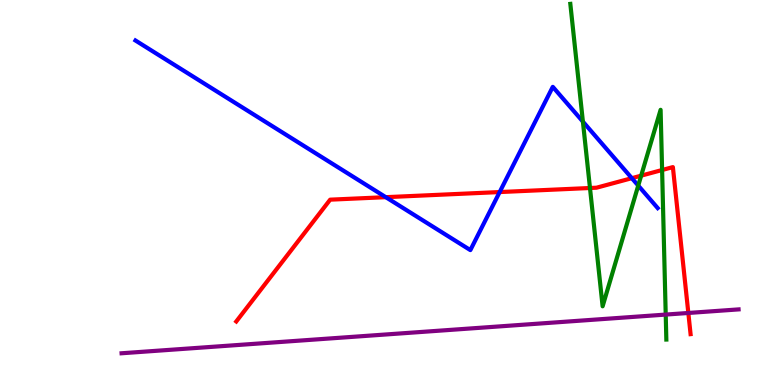[{'lines': ['blue', 'red'], 'intersections': [{'x': 4.98, 'y': 4.88}, {'x': 6.45, 'y': 5.01}, {'x': 8.15, 'y': 5.37}]}, {'lines': ['green', 'red'], 'intersections': [{'x': 7.61, 'y': 5.12}, {'x': 8.27, 'y': 5.44}, {'x': 8.54, 'y': 5.58}]}, {'lines': ['purple', 'red'], 'intersections': [{'x': 8.88, 'y': 1.87}]}, {'lines': ['blue', 'green'], 'intersections': [{'x': 7.52, 'y': 6.84}, {'x': 8.24, 'y': 5.18}]}, {'lines': ['blue', 'purple'], 'intersections': []}, {'lines': ['green', 'purple'], 'intersections': [{'x': 8.59, 'y': 1.83}]}]